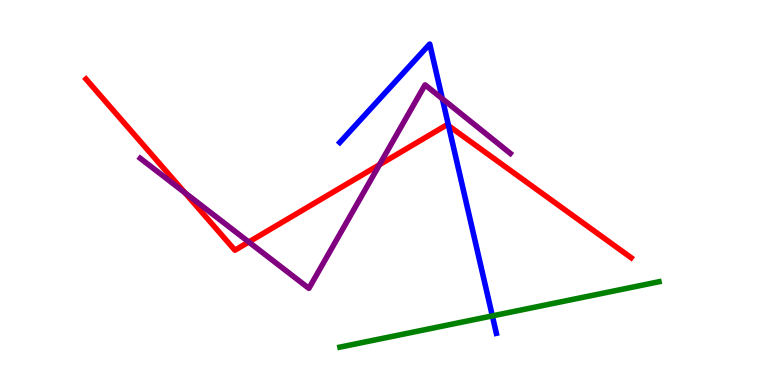[{'lines': ['blue', 'red'], 'intersections': [{'x': 5.79, 'y': 6.73}]}, {'lines': ['green', 'red'], 'intersections': []}, {'lines': ['purple', 'red'], 'intersections': [{'x': 2.39, 'y': 4.99}, {'x': 3.21, 'y': 3.71}, {'x': 4.9, 'y': 5.72}]}, {'lines': ['blue', 'green'], 'intersections': [{'x': 6.35, 'y': 1.79}]}, {'lines': ['blue', 'purple'], 'intersections': [{'x': 5.71, 'y': 7.44}]}, {'lines': ['green', 'purple'], 'intersections': []}]